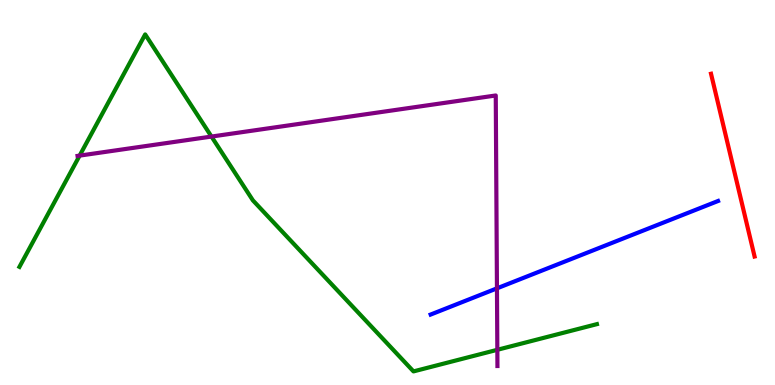[{'lines': ['blue', 'red'], 'intersections': []}, {'lines': ['green', 'red'], 'intersections': []}, {'lines': ['purple', 'red'], 'intersections': []}, {'lines': ['blue', 'green'], 'intersections': []}, {'lines': ['blue', 'purple'], 'intersections': [{'x': 6.41, 'y': 2.51}]}, {'lines': ['green', 'purple'], 'intersections': [{'x': 1.03, 'y': 5.96}, {'x': 2.73, 'y': 6.45}, {'x': 6.42, 'y': 0.914}]}]